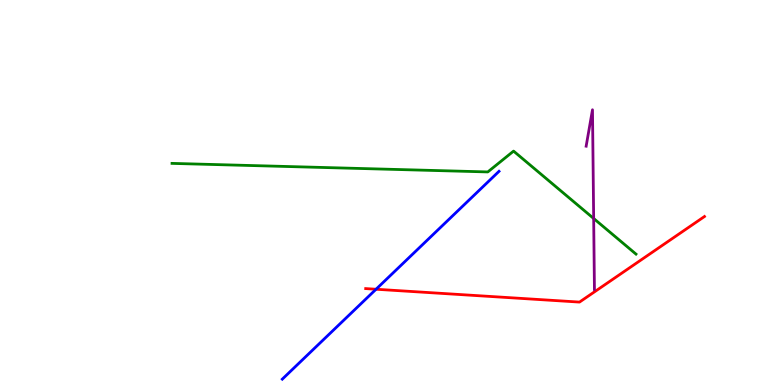[{'lines': ['blue', 'red'], 'intersections': [{'x': 4.85, 'y': 2.49}]}, {'lines': ['green', 'red'], 'intersections': []}, {'lines': ['purple', 'red'], 'intersections': []}, {'lines': ['blue', 'green'], 'intersections': []}, {'lines': ['blue', 'purple'], 'intersections': []}, {'lines': ['green', 'purple'], 'intersections': [{'x': 7.66, 'y': 4.32}]}]